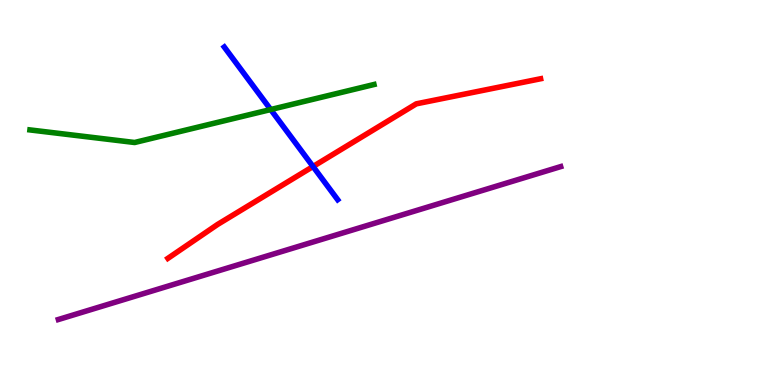[{'lines': ['blue', 'red'], 'intersections': [{'x': 4.04, 'y': 5.67}]}, {'lines': ['green', 'red'], 'intersections': []}, {'lines': ['purple', 'red'], 'intersections': []}, {'lines': ['blue', 'green'], 'intersections': [{'x': 3.49, 'y': 7.15}]}, {'lines': ['blue', 'purple'], 'intersections': []}, {'lines': ['green', 'purple'], 'intersections': []}]